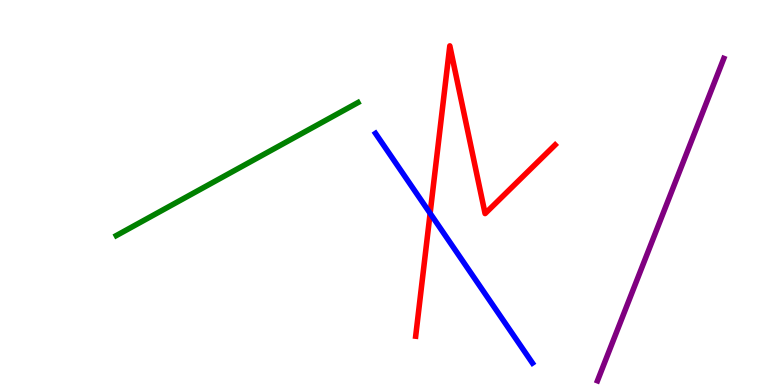[{'lines': ['blue', 'red'], 'intersections': [{'x': 5.55, 'y': 4.46}]}, {'lines': ['green', 'red'], 'intersections': []}, {'lines': ['purple', 'red'], 'intersections': []}, {'lines': ['blue', 'green'], 'intersections': []}, {'lines': ['blue', 'purple'], 'intersections': []}, {'lines': ['green', 'purple'], 'intersections': []}]